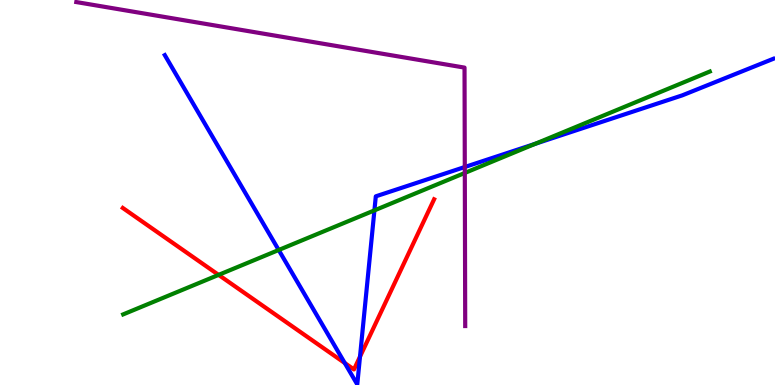[{'lines': ['blue', 'red'], 'intersections': [{'x': 4.45, 'y': 0.571}, {'x': 4.65, 'y': 0.736}]}, {'lines': ['green', 'red'], 'intersections': [{'x': 2.82, 'y': 2.86}]}, {'lines': ['purple', 'red'], 'intersections': []}, {'lines': ['blue', 'green'], 'intersections': [{'x': 3.6, 'y': 3.51}, {'x': 4.83, 'y': 4.54}, {'x': 6.91, 'y': 6.26}]}, {'lines': ['blue', 'purple'], 'intersections': [{'x': 6.0, 'y': 5.66}]}, {'lines': ['green', 'purple'], 'intersections': [{'x': 6.0, 'y': 5.51}]}]